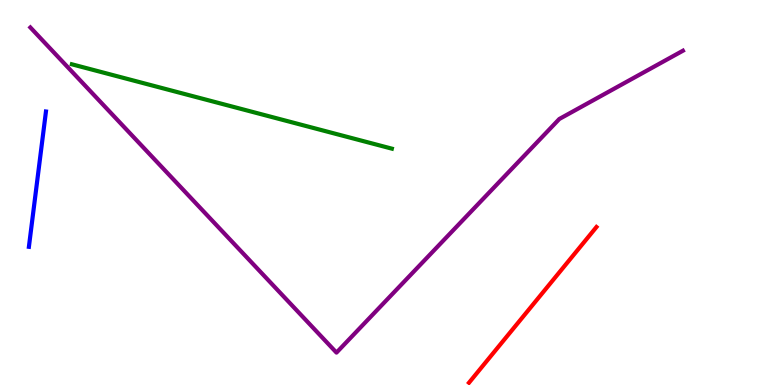[{'lines': ['blue', 'red'], 'intersections': []}, {'lines': ['green', 'red'], 'intersections': []}, {'lines': ['purple', 'red'], 'intersections': []}, {'lines': ['blue', 'green'], 'intersections': []}, {'lines': ['blue', 'purple'], 'intersections': []}, {'lines': ['green', 'purple'], 'intersections': []}]